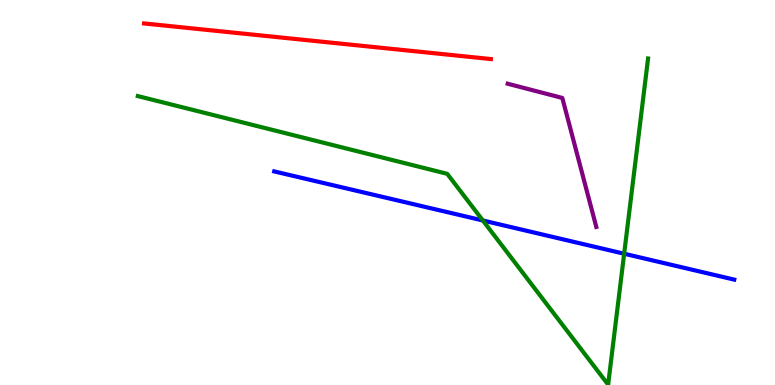[{'lines': ['blue', 'red'], 'intersections': []}, {'lines': ['green', 'red'], 'intersections': []}, {'lines': ['purple', 'red'], 'intersections': []}, {'lines': ['blue', 'green'], 'intersections': [{'x': 6.23, 'y': 4.27}, {'x': 8.05, 'y': 3.41}]}, {'lines': ['blue', 'purple'], 'intersections': []}, {'lines': ['green', 'purple'], 'intersections': []}]